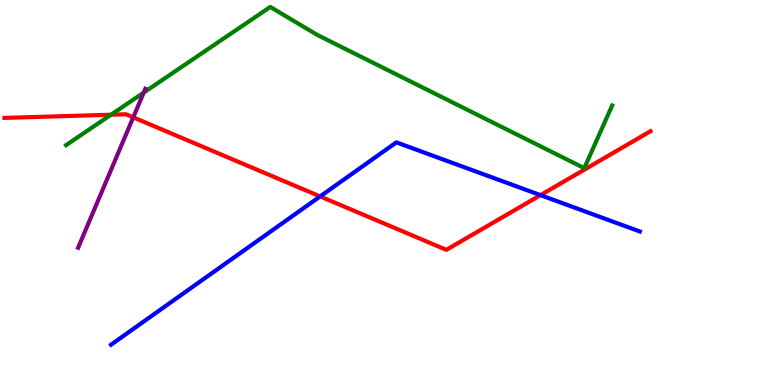[{'lines': ['blue', 'red'], 'intersections': [{'x': 4.13, 'y': 4.9}, {'x': 6.97, 'y': 4.93}]}, {'lines': ['green', 'red'], 'intersections': [{'x': 1.43, 'y': 7.02}]}, {'lines': ['purple', 'red'], 'intersections': [{'x': 1.72, 'y': 6.95}]}, {'lines': ['blue', 'green'], 'intersections': []}, {'lines': ['blue', 'purple'], 'intersections': []}, {'lines': ['green', 'purple'], 'intersections': [{'x': 1.85, 'y': 7.59}]}]